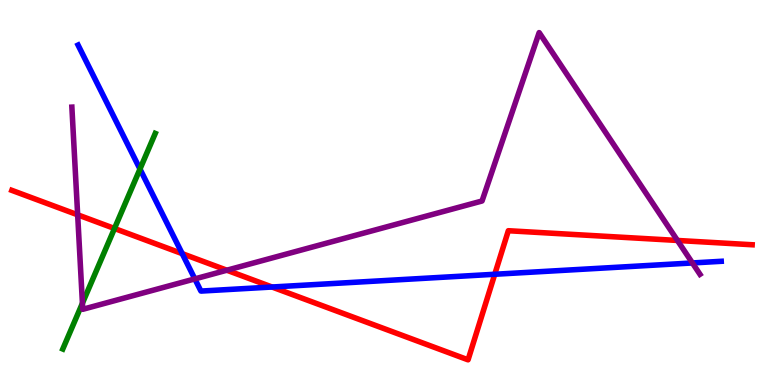[{'lines': ['blue', 'red'], 'intersections': [{'x': 2.35, 'y': 3.41}, {'x': 3.51, 'y': 2.55}, {'x': 6.38, 'y': 2.88}]}, {'lines': ['green', 'red'], 'intersections': [{'x': 1.48, 'y': 4.07}]}, {'lines': ['purple', 'red'], 'intersections': [{'x': 1.0, 'y': 4.42}, {'x': 2.93, 'y': 2.98}, {'x': 8.74, 'y': 3.75}]}, {'lines': ['blue', 'green'], 'intersections': [{'x': 1.81, 'y': 5.61}]}, {'lines': ['blue', 'purple'], 'intersections': [{'x': 2.51, 'y': 2.76}, {'x': 8.93, 'y': 3.17}]}, {'lines': ['green', 'purple'], 'intersections': [{'x': 1.06, 'y': 2.12}]}]